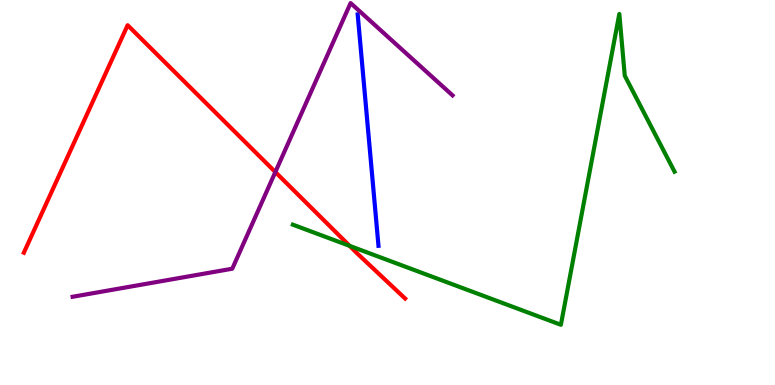[{'lines': ['blue', 'red'], 'intersections': []}, {'lines': ['green', 'red'], 'intersections': [{'x': 4.51, 'y': 3.61}]}, {'lines': ['purple', 'red'], 'intersections': [{'x': 3.55, 'y': 5.53}]}, {'lines': ['blue', 'green'], 'intersections': []}, {'lines': ['blue', 'purple'], 'intersections': []}, {'lines': ['green', 'purple'], 'intersections': []}]